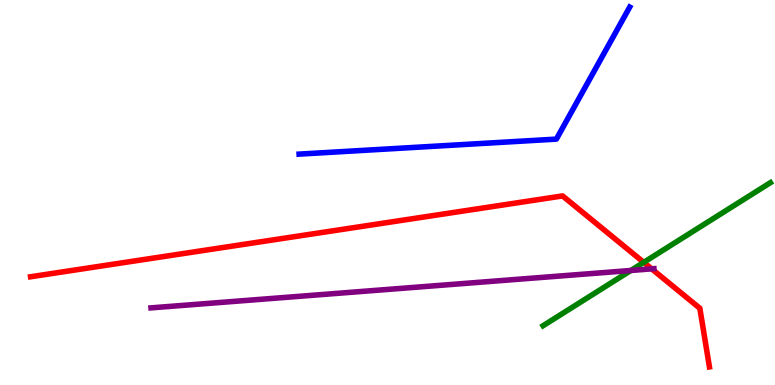[{'lines': ['blue', 'red'], 'intersections': []}, {'lines': ['green', 'red'], 'intersections': [{'x': 8.31, 'y': 3.19}]}, {'lines': ['purple', 'red'], 'intersections': [{'x': 8.41, 'y': 3.02}]}, {'lines': ['blue', 'green'], 'intersections': []}, {'lines': ['blue', 'purple'], 'intersections': []}, {'lines': ['green', 'purple'], 'intersections': [{'x': 8.14, 'y': 2.97}]}]